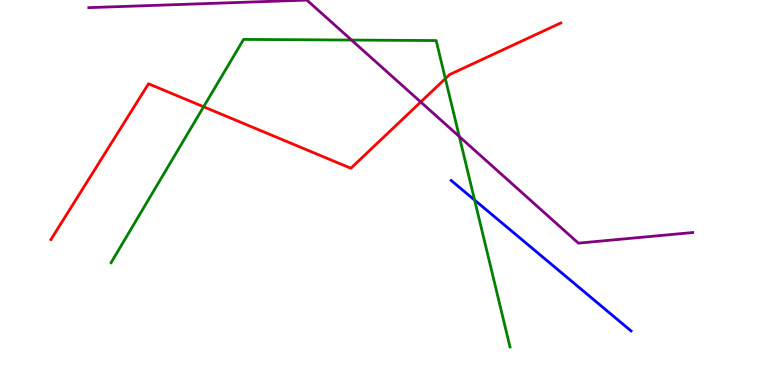[{'lines': ['blue', 'red'], 'intersections': []}, {'lines': ['green', 'red'], 'intersections': [{'x': 2.63, 'y': 7.23}, {'x': 5.75, 'y': 7.96}]}, {'lines': ['purple', 'red'], 'intersections': [{'x': 5.43, 'y': 7.35}]}, {'lines': ['blue', 'green'], 'intersections': [{'x': 6.12, 'y': 4.8}]}, {'lines': ['blue', 'purple'], 'intersections': []}, {'lines': ['green', 'purple'], 'intersections': [{'x': 4.54, 'y': 8.96}, {'x': 5.93, 'y': 6.45}]}]